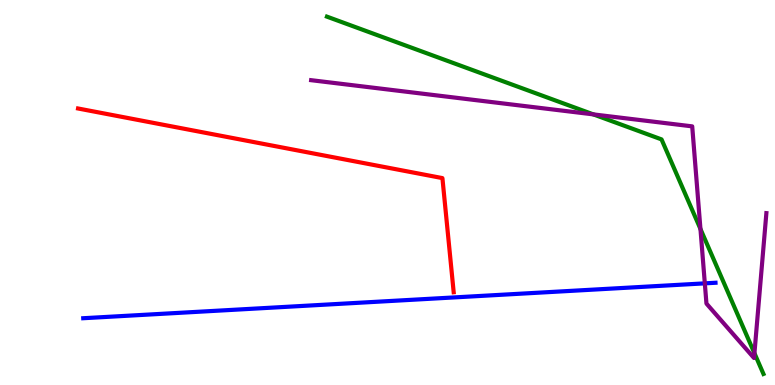[{'lines': ['blue', 'red'], 'intersections': []}, {'lines': ['green', 'red'], 'intersections': []}, {'lines': ['purple', 'red'], 'intersections': []}, {'lines': ['blue', 'green'], 'intersections': []}, {'lines': ['blue', 'purple'], 'intersections': [{'x': 9.09, 'y': 2.64}]}, {'lines': ['green', 'purple'], 'intersections': [{'x': 7.66, 'y': 7.03}, {'x': 9.04, 'y': 4.05}, {'x': 9.73, 'y': 0.826}]}]